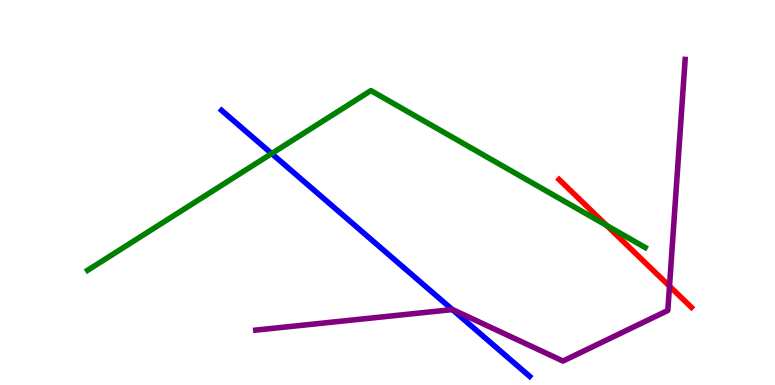[{'lines': ['blue', 'red'], 'intersections': []}, {'lines': ['green', 'red'], 'intersections': [{'x': 7.83, 'y': 4.14}]}, {'lines': ['purple', 'red'], 'intersections': [{'x': 8.64, 'y': 2.57}]}, {'lines': ['blue', 'green'], 'intersections': [{'x': 3.51, 'y': 6.01}]}, {'lines': ['blue', 'purple'], 'intersections': [{'x': 5.84, 'y': 1.96}]}, {'lines': ['green', 'purple'], 'intersections': []}]